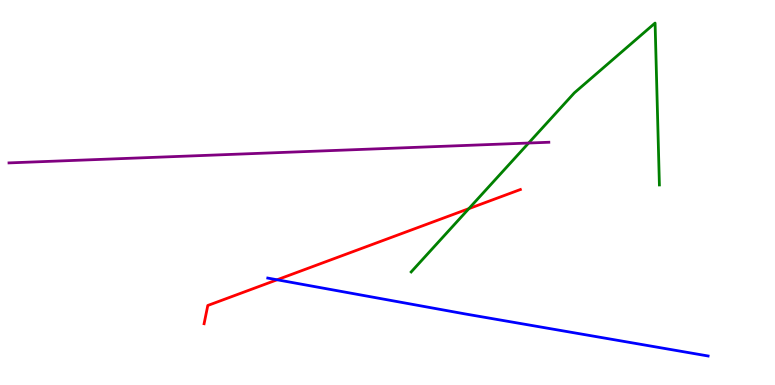[{'lines': ['blue', 'red'], 'intersections': [{'x': 3.58, 'y': 2.73}]}, {'lines': ['green', 'red'], 'intersections': [{'x': 6.05, 'y': 4.58}]}, {'lines': ['purple', 'red'], 'intersections': []}, {'lines': ['blue', 'green'], 'intersections': []}, {'lines': ['blue', 'purple'], 'intersections': []}, {'lines': ['green', 'purple'], 'intersections': [{'x': 6.82, 'y': 6.28}]}]